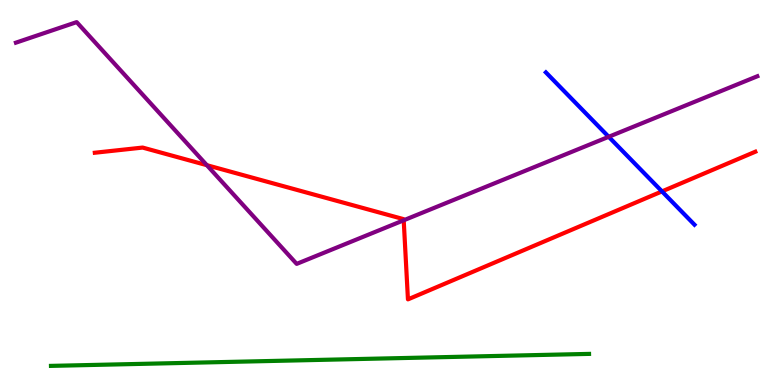[{'lines': ['blue', 'red'], 'intersections': [{'x': 8.54, 'y': 5.03}]}, {'lines': ['green', 'red'], 'intersections': []}, {'lines': ['purple', 'red'], 'intersections': [{'x': 2.67, 'y': 5.71}, {'x': 5.21, 'y': 4.28}]}, {'lines': ['blue', 'green'], 'intersections': []}, {'lines': ['blue', 'purple'], 'intersections': [{'x': 7.85, 'y': 6.45}]}, {'lines': ['green', 'purple'], 'intersections': []}]